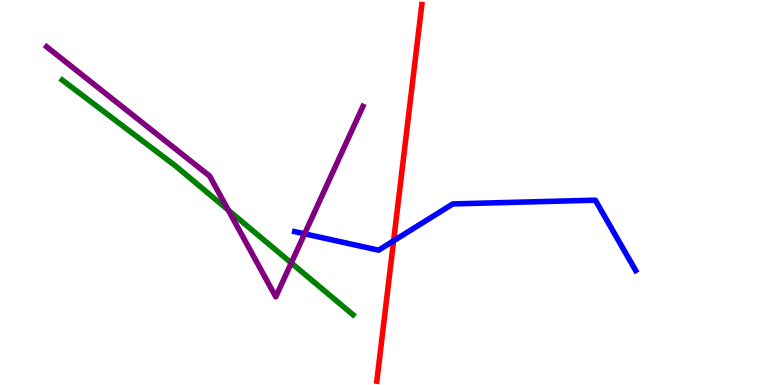[{'lines': ['blue', 'red'], 'intersections': [{'x': 5.08, 'y': 3.74}]}, {'lines': ['green', 'red'], 'intersections': []}, {'lines': ['purple', 'red'], 'intersections': []}, {'lines': ['blue', 'green'], 'intersections': []}, {'lines': ['blue', 'purple'], 'intersections': [{'x': 3.93, 'y': 3.93}]}, {'lines': ['green', 'purple'], 'intersections': [{'x': 2.95, 'y': 4.54}, {'x': 3.76, 'y': 3.17}]}]